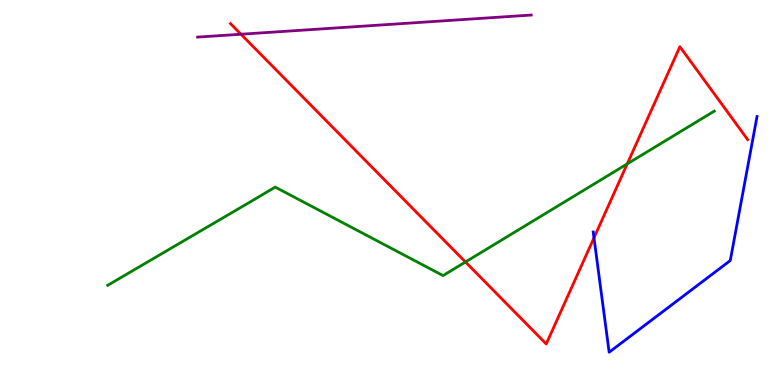[{'lines': ['blue', 'red'], 'intersections': [{'x': 7.66, 'y': 3.82}]}, {'lines': ['green', 'red'], 'intersections': [{'x': 6.01, 'y': 3.19}, {'x': 8.09, 'y': 5.74}]}, {'lines': ['purple', 'red'], 'intersections': [{'x': 3.11, 'y': 9.11}]}, {'lines': ['blue', 'green'], 'intersections': []}, {'lines': ['blue', 'purple'], 'intersections': []}, {'lines': ['green', 'purple'], 'intersections': []}]